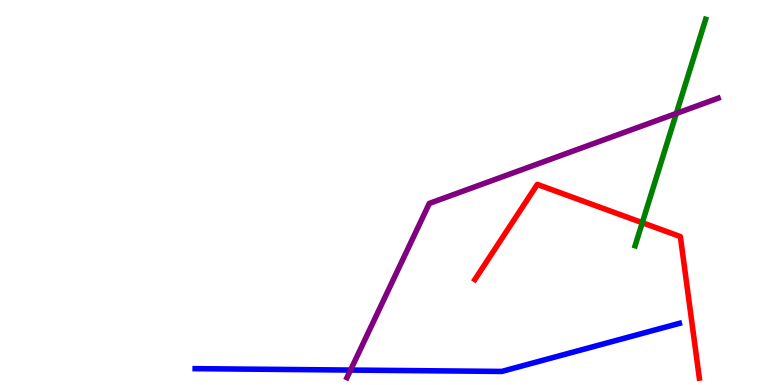[{'lines': ['blue', 'red'], 'intersections': []}, {'lines': ['green', 'red'], 'intersections': [{'x': 8.29, 'y': 4.22}]}, {'lines': ['purple', 'red'], 'intersections': []}, {'lines': ['blue', 'green'], 'intersections': []}, {'lines': ['blue', 'purple'], 'intersections': [{'x': 4.52, 'y': 0.388}]}, {'lines': ['green', 'purple'], 'intersections': [{'x': 8.73, 'y': 7.05}]}]